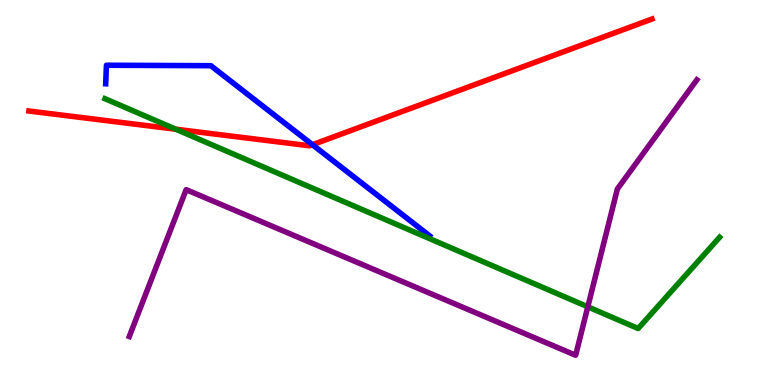[{'lines': ['blue', 'red'], 'intersections': [{'x': 4.03, 'y': 6.24}]}, {'lines': ['green', 'red'], 'intersections': [{'x': 2.27, 'y': 6.64}]}, {'lines': ['purple', 'red'], 'intersections': []}, {'lines': ['blue', 'green'], 'intersections': []}, {'lines': ['blue', 'purple'], 'intersections': []}, {'lines': ['green', 'purple'], 'intersections': [{'x': 7.58, 'y': 2.03}]}]